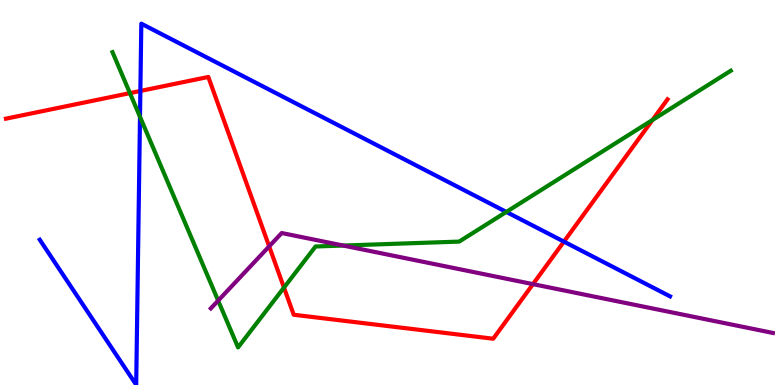[{'lines': ['blue', 'red'], 'intersections': [{'x': 1.81, 'y': 7.64}, {'x': 7.28, 'y': 3.72}]}, {'lines': ['green', 'red'], 'intersections': [{'x': 1.68, 'y': 7.58}, {'x': 3.66, 'y': 2.53}, {'x': 8.42, 'y': 6.88}]}, {'lines': ['purple', 'red'], 'intersections': [{'x': 3.47, 'y': 3.6}, {'x': 6.88, 'y': 2.62}]}, {'lines': ['blue', 'green'], 'intersections': [{'x': 1.81, 'y': 6.97}, {'x': 6.53, 'y': 4.5}]}, {'lines': ['blue', 'purple'], 'intersections': []}, {'lines': ['green', 'purple'], 'intersections': [{'x': 2.81, 'y': 2.19}, {'x': 4.43, 'y': 3.62}]}]